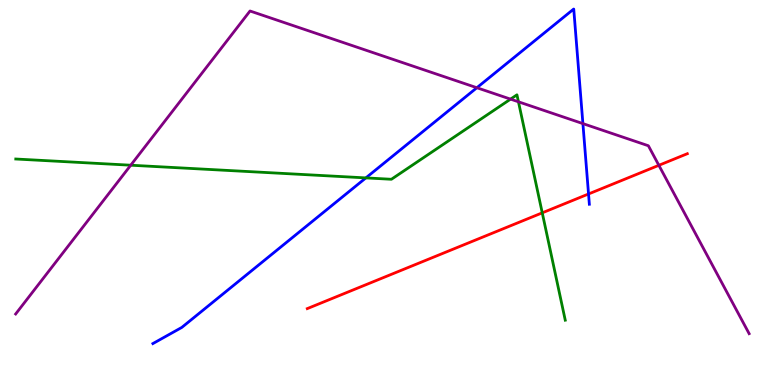[{'lines': ['blue', 'red'], 'intersections': [{'x': 7.59, 'y': 4.96}]}, {'lines': ['green', 'red'], 'intersections': [{'x': 7.0, 'y': 4.47}]}, {'lines': ['purple', 'red'], 'intersections': [{'x': 8.5, 'y': 5.71}]}, {'lines': ['blue', 'green'], 'intersections': [{'x': 4.72, 'y': 5.38}]}, {'lines': ['blue', 'purple'], 'intersections': [{'x': 6.15, 'y': 7.72}, {'x': 7.52, 'y': 6.79}]}, {'lines': ['green', 'purple'], 'intersections': [{'x': 1.69, 'y': 5.71}, {'x': 6.59, 'y': 7.43}, {'x': 6.69, 'y': 7.36}]}]